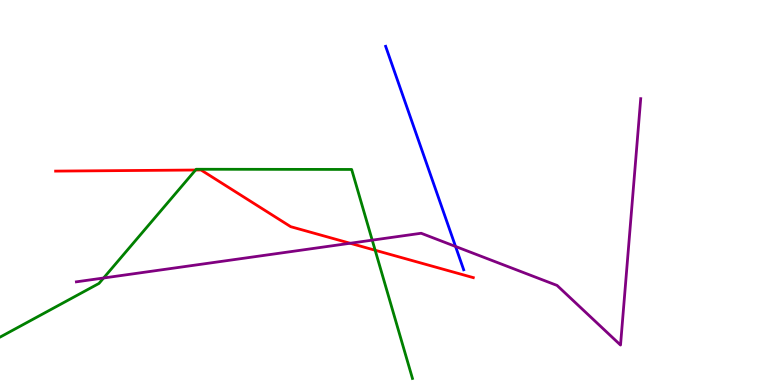[{'lines': ['blue', 'red'], 'intersections': []}, {'lines': ['green', 'red'], 'intersections': [{'x': 2.52, 'y': 5.58}, {'x': 4.84, 'y': 3.5}]}, {'lines': ['purple', 'red'], 'intersections': [{'x': 4.52, 'y': 3.68}]}, {'lines': ['blue', 'green'], 'intersections': []}, {'lines': ['blue', 'purple'], 'intersections': [{'x': 5.88, 'y': 3.6}]}, {'lines': ['green', 'purple'], 'intersections': [{'x': 1.34, 'y': 2.78}, {'x': 4.8, 'y': 3.76}]}]